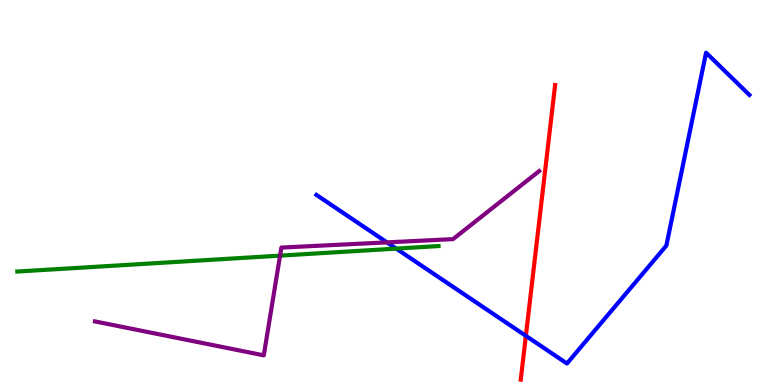[{'lines': ['blue', 'red'], 'intersections': [{'x': 6.79, 'y': 1.28}]}, {'lines': ['green', 'red'], 'intersections': []}, {'lines': ['purple', 'red'], 'intersections': []}, {'lines': ['blue', 'green'], 'intersections': [{'x': 5.11, 'y': 3.54}]}, {'lines': ['blue', 'purple'], 'intersections': [{'x': 4.99, 'y': 3.7}]}, {'lines': ['green', 'purple'], 'intersections': [{'x': 3.61, 'y': 3.36}]}]